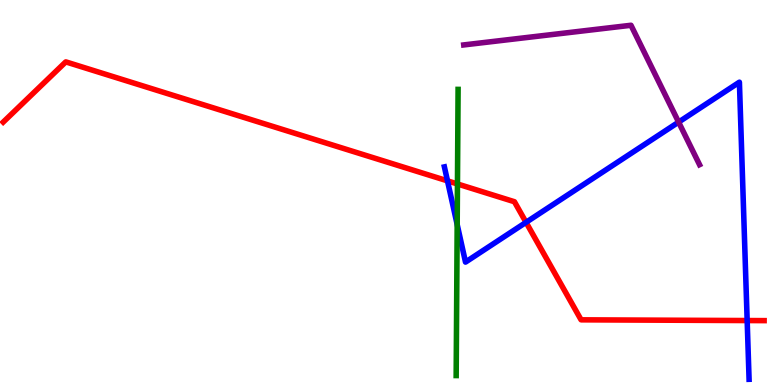[{'lines': ['blue', 'red'], 'intersections': [{'x': 5.77, 'y': 5.3}, {'x': 6.79, 'y': 4.23}, {'x': 9.64, 'y': 1.67}]}, {'lines': ['green', 'red'], 'intersections': [{'x': 5.9, 'y': 5.22}]}, {'lines': ['purple', 'red'], 'intersections': []}, {'lines': ['blue', 'green'], 'intersections': [{'x': 5.9, 'y': 4.17}]}, {'lines': ['blue', 'purple'], 'intersections': [{'x': 8.76, 'y': 6.83}]}, {'lines': ['green', 'purple'], 'intersections': []}]